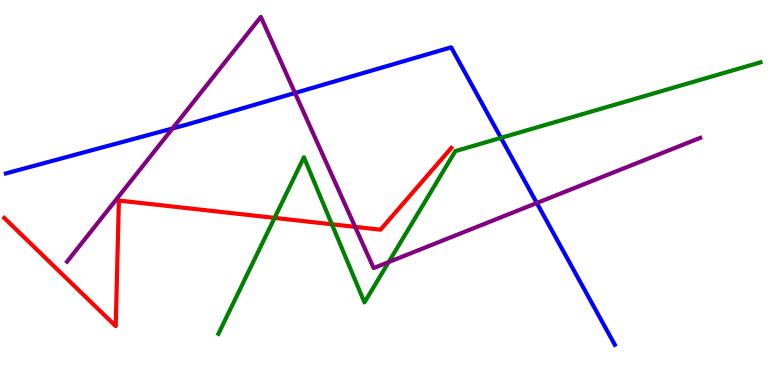[{'lines': ['blue', 'red'], 'intersections': []}, {'lines': ['green', 'red'], 'intersections': [{'x': 3.54, 'y': 4.34}, {'x': 4.28, 'y': 4.17}]}, {'lines': ['purple', 'red'], 'intersections': [{'x': 4.58, 'y': 4.11}]}, {'lines': ['blue', 'green'], 'intersections': [{'x': 6.46, 'y': 6.42}]}, {'lines': ['blue', 'purple'], 'intersections': [{'x': 2.23, 'y': 6.66}, {'x': 3.81, 'y': 7.58}, {'x': 6.93, 'y': 4.73}]}, {'lines': ['green', 'purple'], 'intersections': [{'x': 5.02, 'y': 3.19}]}]